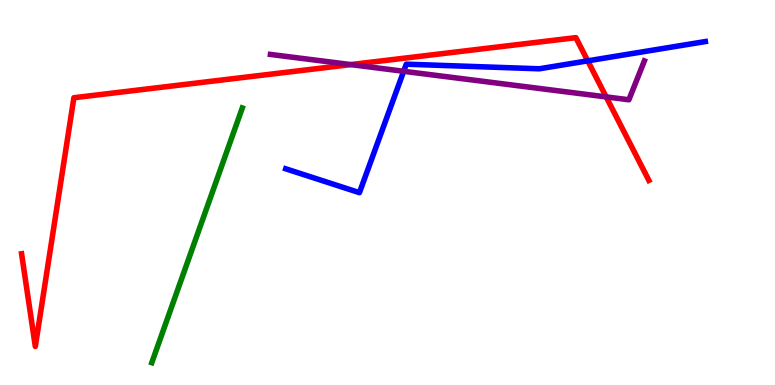[{'lines': ['blue', 'red'], 'intersections': [{'x': 7.58, 'y': 8.42}]}, {'lines': ['green', 'red'], 'intersections': []}, {'lines': ['purple', 'red'], 'intersections': [{'x': 4.53, 'y': 8.32}, {'x': 7.82, 'y': 7.48}]}, {'lines': ['blue', 'green'], 'intersections': []}, {'lines': ['blue', 'purple'], 'intersections': [{'x': 5.21, 'y': 8.15}]}, {'lines': ['green', 'purple'], 'intersections': []}]